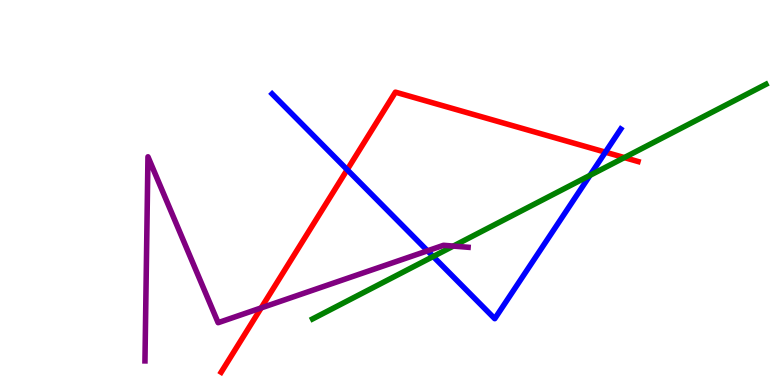[{'lines': ['blue', 'red'], 'intersections': [{'x': 4.48, 'y': 5.59}, {'x': 7.81, 'y': 6.05}]}, {'lines': ['green', 'red'], 'intersections': [{'x': 8.06, 'y': 5.91}]}, {'lines': ['purple', 'red'], 'intersections': [{'x': 3.37, 'y': 2.0}]}, {'lines': ['blue', 'green'], 'intersections': [{'x': 5.59, 'y': 3.34}, {'x': 7.61, 'y': 5.45}]}, {'lines': ['blue', 'purple'], 'intersections': [{'x': 5.52, 'y': 3.49}]}, {'lines': ['green', 'purple'], 'intersections': [{'x': 5.85, 'y': 3.61}]}]